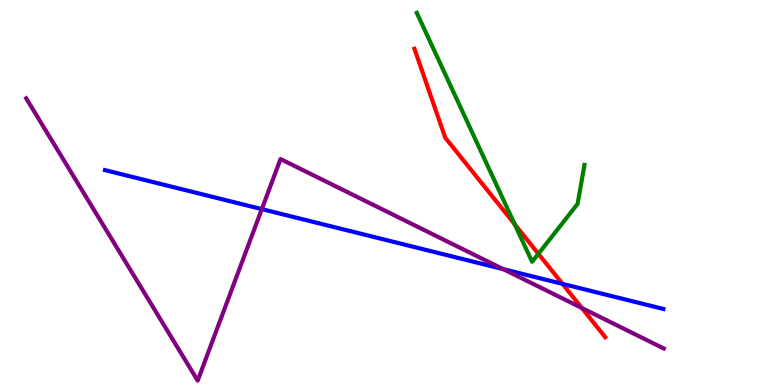[{'lines': ['blue', 'red'], 'intersections': [{'x': 7.26, 'y': 2.63}]}, {'lines': ['green', 'red'], 'intersections': [{'x': 6.64, 'y': 4.17}, {'x': 6.95, 'y': 3.41}]}, {'lines': ['purple', 'red'], 'intersections': [{'x': 7.51, 'y': 2.0}]}, {'lines': ['blue', 'green'], 'intersections': []}, {'lines': ['blue', 'purple'], 'intersections': [{'x': 3.38, 'y': 4.57}, {'x': 6.49, 'y': 3.01}]}, {'lines': ['green', 'purple'], 'intersections': []}]